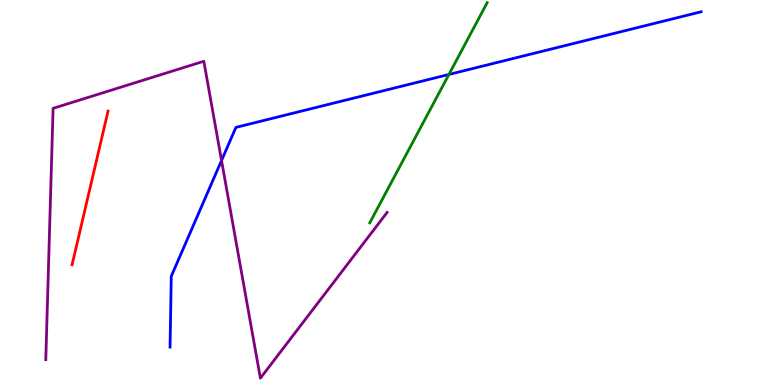[{'lines': ['blue', 'red'], 'intersections': []}, {'lines': ['green', 'red'], 'intersections': []}, {'lines': ['purple', 'red'], 'intersections': []}, {'lines': ['blue', 'green'], 'intersections': [{'x': 5.79, 'y': 8.07}]}, {'lines': ['blue', 'purple'], 'intersections': [{'x': 2.86, 'y': 5.83}]}, {'lines': ['green', 'purple'], 'intersections': []}]